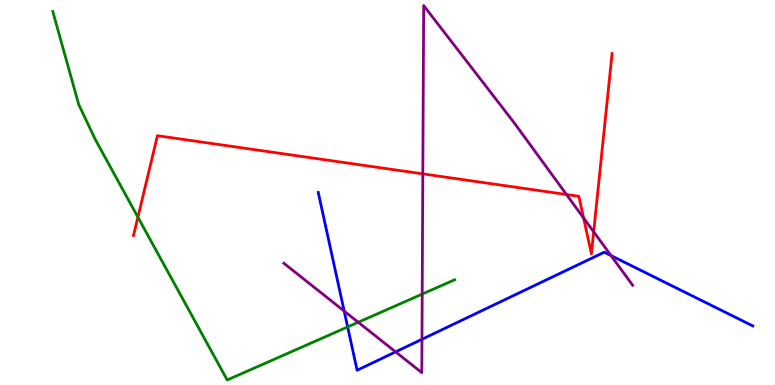[{'lines': ['blue', 'red'], 'intersections': []}, {'lines': ['green', 'red'], 'intersections': [{'x': 1.78, 'y': 4.36}]}, {'lines': ['purple', 'red'], 'intersections': [{'x': 5.46, 'y': 5.48}, {'x': 7.31, 'y': 4.95}, {'x': 7.53, 'y': 4.34}, {'x': 7.66, 'y': 3.98}]}, {'lines': ['blue', 'green'], 'intersections': [{'x': 4.49, 'y': 1.51}]}, {'lines': ['blue', 'purple'], 'intersections': [{'x': 4.44, 'y': 1.92}, {'x': 5.1, 'y': 0.86}, {'x': 5.44, 'y': 1.19}, {'x': 7.88, 'y': 3.36}]}, {'lines': ['green', 'purple'], 'intersections': [{'x': 4.62, 'y': 1.63}, {'x': 5.45, 'y': 2.36}]}]